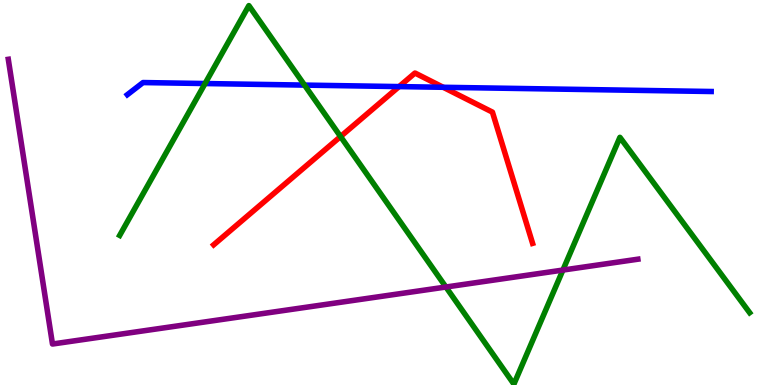[{'lines': ['blue', 'red'], 'intersections': [{'x': 5.15, 'y': 7.75}, {'x': 5.72, 'y': 7.73}]}, {'lines': ['green', 'red'], 'intersections': [{'x': 4.39, 'y': 6.45}]}, {'lines': ['purple', 'red'], 'intersections': []}, {'lines': ['blue', 'green'], 'intersections': [{'x': 2.65, 'y': 7.83}, {'x': 3.93, 'y': 7.79}]}, {'lines': ['blue', 'purple'], 'intersections': []}, {'lines': ['green', 'purple'], 'intersections': [{'x': 5.75, 'y': 2.54}, {'x': 7.26, 'y': 2.99}]}]